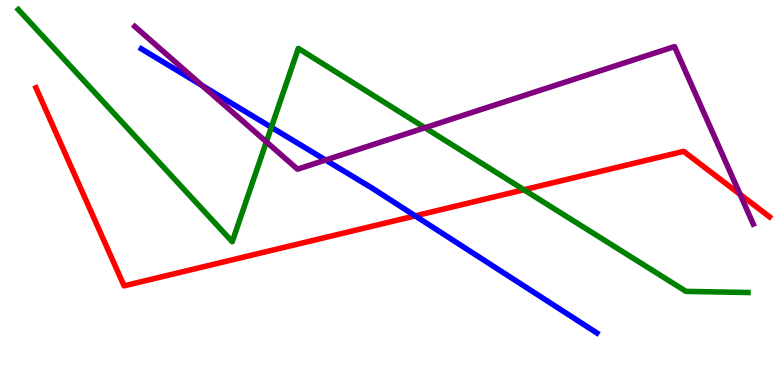[{'lines': ['blue', 'red'], 'intersections': [{'x': 5.36, 'y': 4.39}]}, {'lines': ['green', 'red'], 'intersections': [{'x': 6.76, 'y': 5.07}]}, {'lines': ['purple', 'red'], 'intersections': [{'x': 9.55, 'y': 4.95}]}, {'lines': ['blue', 'green'], 'intersections': [{'x': 3.5, 'y': 6.69}]}, {'lines': ['blue', 'purple'], 'intersections': [{'x': 2.61, 'y': 7.78}, {'x': 4.2, 'y': 5.84}]}, {'lines': ['green', 'purple'], 'intersections': [{'x': 3.44, 'y': 6.31}, {'x': 5.48, 'y': 6.68}]}]